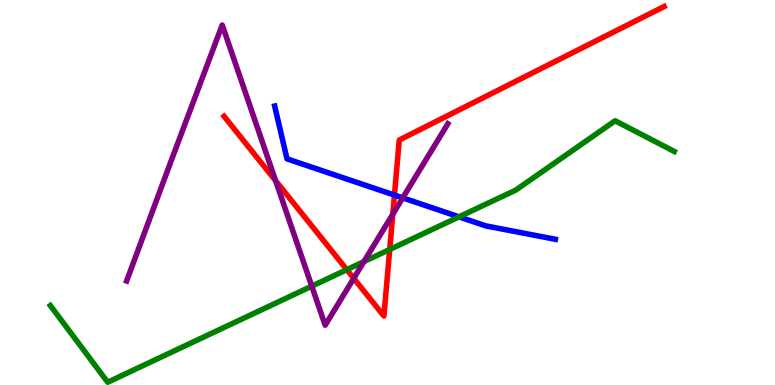[{'lines': ['blue', 'red'], 'intersections': [{'x': 5.09, 'y': 4.93}]}, {'lines': ['green', 'red'], 'intersections': [{'x': 4.47, 'y': 3.0}, {'x': 5.03, 'y': 3.52}]}, {'lines': ['purple', 'red'], 'intersections': [{'x': 3.56, 'y': 5.31}, {'x': 4.56, 'y': 2.77}, {'x': 5.07, 'y': 4.44}]}, {'lines': ['blue', 'green'], 'intersections': [{'x': 5.92, 'y': 4.37}]}, {'lines': ['blue', 'purple'], 'intersections': [{'x': 5.2, 'y': 4.86}]}, {'lines': ['green', 'purple'], 'intersections': [{'x': 4.02, 'y': 2.57}, {'x': 4.7, 'y': 3.21}]}]